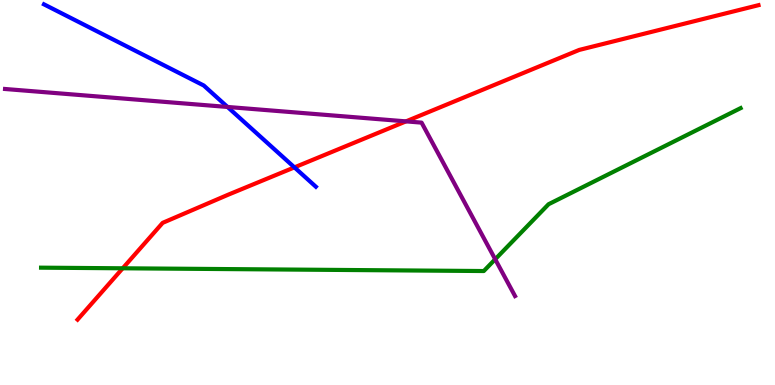[{'lines': ['blue', 'red'], 'intersections': [{'x': 3.8, 'y': 5.65}]}, {'lines': ['green', 'red'], 'intersections': [{'x': 1.58, 'y': 3.03}]}, {'lines': ['purple', 'red'], 'intersections': [{'x': 5.24, 'y': 6.85}]}, {'lines': ['blue', 'green'], 'intersections': []}, {'lines': ['blue', 'purple'], 'intersections': [{'x': 2.94, 'y': 7.22}]}, {'lines': ['green', 'purple'], 'intersections': [{'x': 6.39, 'y': 3.27}]}]